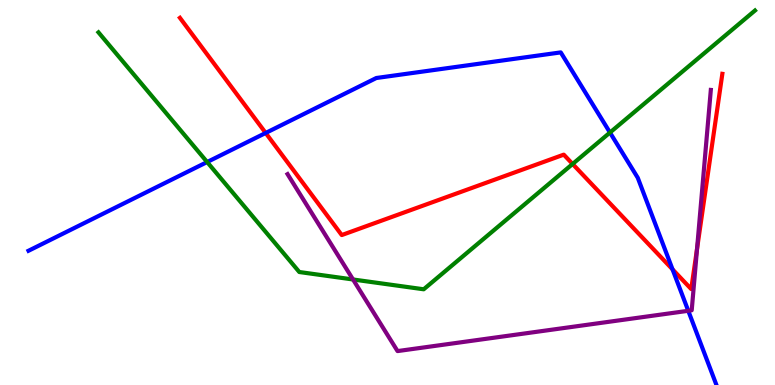[{'lines': ['blue', 'red'], 'intersections': [{'x': 3.43, 'y': 6.55}, {'x': 8.68, 'y': 3.0}]}, {'lines': ['green', 'red'], 'intersections': [{'x': 7.39, 'y': 5.74}]}, {'lines': ['purple', 'red'], 'intersections': [{'x': 8.99, 'y': 3.54}]}, {'lines': ['blue', 'green'], 'intersections': [{'x': 2.67, 'y': 5.79}, {'x': 7.87, 'y': 6.56}]}, {'lines': ['blue', 'purple'], 'intersections': [{'x': 8.88, 'y': 1.93}]}, {'lines': ['green', 'purple'], 'intersections': [{'x': 4.56, 'y': 2.74}]}]